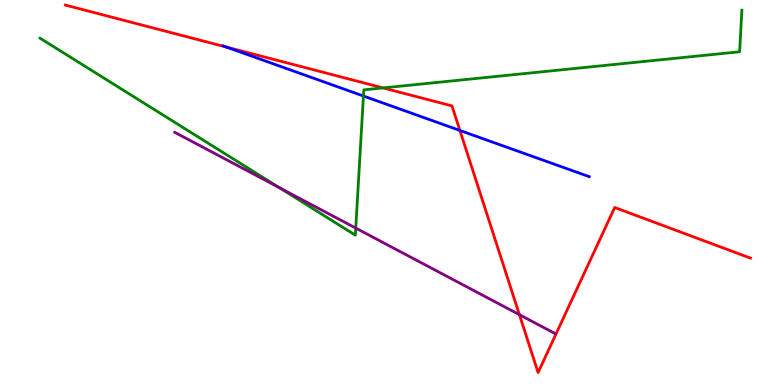[{'lines': ['blue', 'red'], 'intersections': [{'x': 2.92, 'y': 8.78}, {'x': 5.93, 'y': 6.61}]}, {'lines': ['green', 'red'], 'intersections': [{'x': 4.94, 'y': 7.72}]}, {'lines': ['purple', 'red'], 'intersections': [{'x': 6.7, 'y': 1.83}]}, {'lines': ['blue', 'green'], 'intersections': [{'x': 4.69, 'y': 7.51}]}, {'lines': ['blue', 'purple'], 'intersections': []}, {'lines': ['green', 'purple'], 'intersections': [{'x': 3.6, 'y': 5.13}, {'x': 4.59, 'y': 4.08}]}]